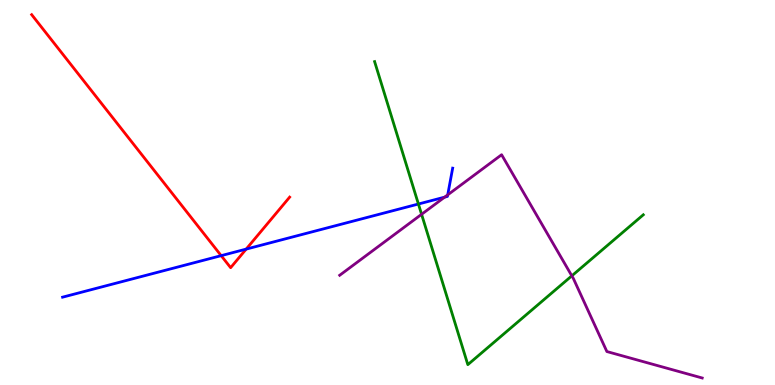[{'lines': ['blue', 'red'], 'intersections': [{'x': 2.85, 'y': 3.36}, {'x': 3.18, 'y': 3.53}]}, {'lines': ['green', 'red'], 'intersections': []}, {'lines': ['purple', 'red'], 'intersections': []}, {'lines': ['blue', 'green'], 'intersections': [{'x': 5.4, 'y': 4.7}]}, {'lines': ['blue', 'purple'], 'intersections': [{'x': 5.74, 'y': 4.88}, {'x': 5.78, 'y': 4.94}]}, {'lines': ['green', 'purple'], 'intersections': [{'x': 5.44, 'y': 4.43}, {'x': 7.38, 'y': 2.84}]}]